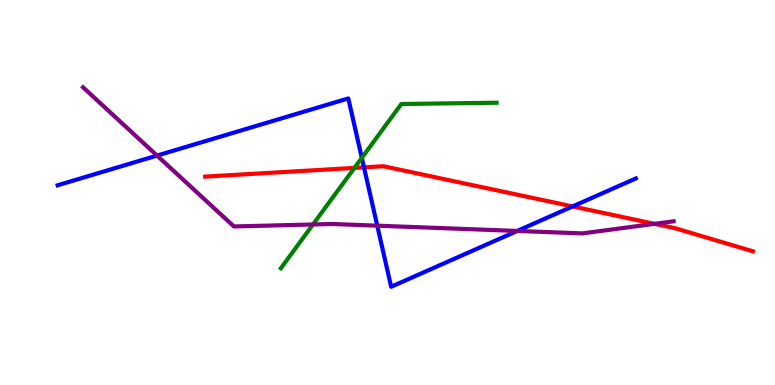[{'lines': ['blue', 'red'], 'intersections': [{'x': 4.7, 'y': 5.65}, {'x': 7.39, 'y': 4.64}]}, {'lines': ['green', 'red'], 'intersections': [{'x': 4.57, 'y': 5.64}]}, {'lines': ['purple', 'red'], 'intersections': [{'x': 8.45, 'y': 4.19}]}, {'lines': ['blue', 'green'], 'intersections': [{'x': 4.67, 'y': 5.9}]}, {'lines': ['blue', 'purple'], 'intersections': [{'x': 2.03, 'y': 5.96}, {'x': 4.87, 'y': 4.14}, {'x': 6.67, 'y': 4.0}]}, {'lines': ['green', 'purple'], 'intersections': [{'x': 4.04, 'y': 4.17}]}]